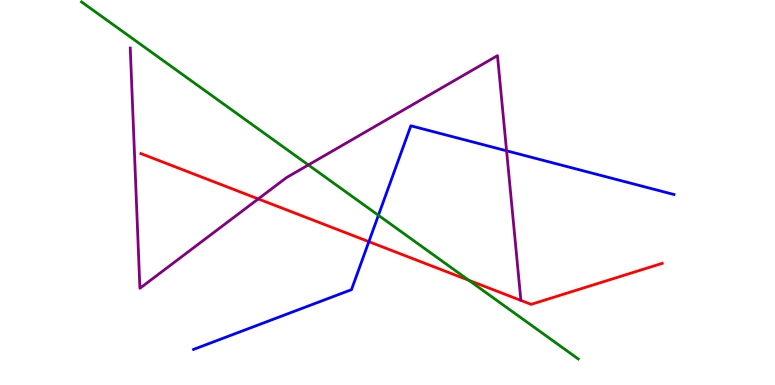[{'lines': ['blue', 'red'], 'intersections': [{'x': 4.76, 'y': 3.72}]}, {'lines': ['green', 'red'], 'intersections': [{'x': 6.05, 'y': 2.72}]}, {'lines': ['purple', 'red'], 'intersections': [{'x': 3.33, 'y': 4.83}]}, {'lines': ['blue', 'green'], 'intersections': [{'x': 4.88, 'y': 4.41}]}, {'lines': ['blue', 'purple'], 'intersections': [{'x': 6.54, 'y': 6.08}]}, {'lines': ['green', 'purple'], 'intersections': [{'x': 3.98, 'y': 5.72}]}]